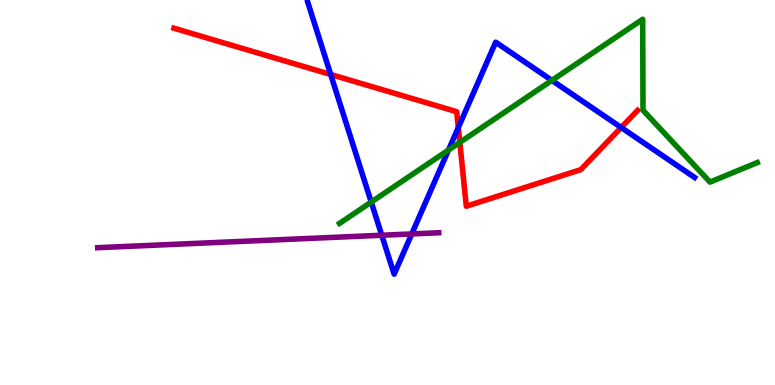[{'lines': ['blue', 'red'], 'intersections': [{'x': 4.27, 'y': 8.07}, {'x': 5.91, 'y': 6.69}, {'x': 8.02, 'y': 6.69}]}, {'lines': ['green', 'red'], 'intersections': [{'x': 5.93, 'y': 6.3}]}, {'lines': ['purple', 'red'], 'intersections': []}, {'lines': ['blue', 'green'], 'intersections': [{'x': 4.79, 'y': 4.75}, {'x': 5.79, 'y': 6.1}, {'x': 7.12, 'y': 7.91}]}, {'lines': ['blue', 'purple'], 'intersections': [{'x': 4.93, 'y': 3.89}, {'x': 5.31, 'y': 3.92}]}, {'lines': ['green', 'purple'], 'intersections': []}]